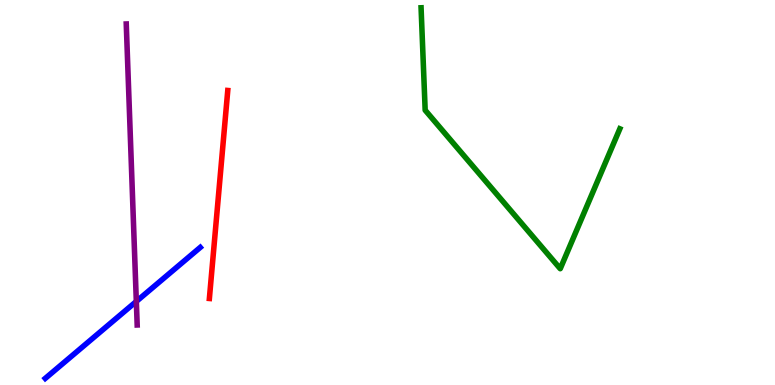[{'lines': ['blue', 'red'], 'intersections': []}, {'lines': ['green', 'red'], 'intersections': []}, {'lines': ['purple', 'red'], 'intersections': []}, {'lines': ['blue', 'green'], 'intersections': []}, {'lines': ['blue', 'purple'], 'intersections': [{'x': 1.76, 'y': 2.17}]}, {'lines': ['green', 'purple'], 'intersections': []}]